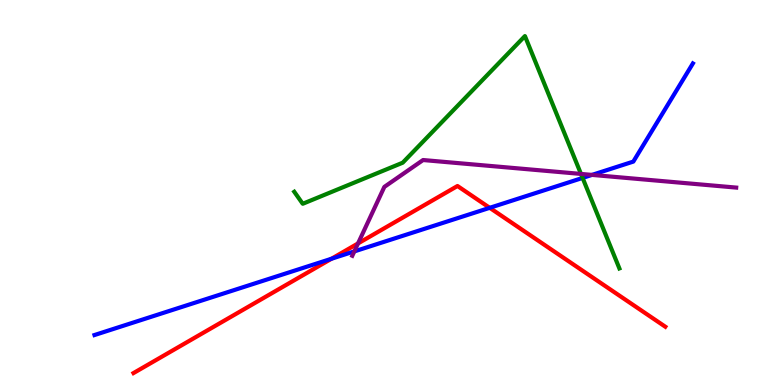[{'lines': ['blue', 'red'], 'intersections': [{'x': 4.28, 'y': 3.28}, {'x': 6.32, 'y': 4.6}]}, {'lines': ['green', 'red'], 'intersections': []}, {'lines': ['purple', 'red'], 'intersections': [{'x': 4.62, 'y': 3.68}]}, {'lines': ['blue', 'green'], 'intersections': [{'x': 7.52, 'y': 5.38}]}, {'lines': ['blue', 'purple'], 'intersections': [{'x': 4.57, 'y': 3.47}, {'x': 7.64, 'y': 5.46}]}, {'lines': ['green', 'purple'], 'intersections': [{'x': 7.5, 'y': 5.48}]}]